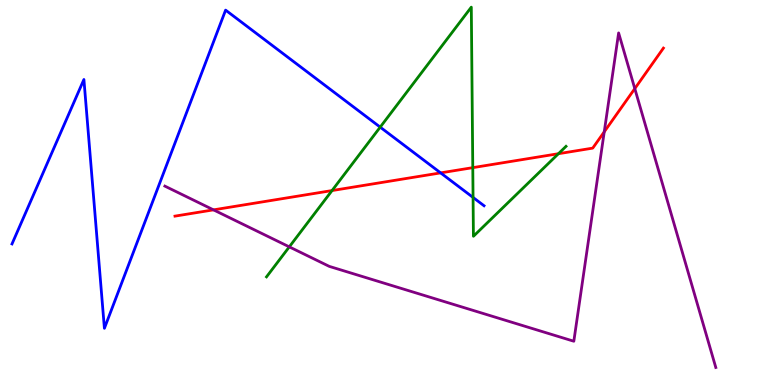[{'lines': ['blue', 'red'], 'intersections': [{'x': 5.69, 'y': 5.51}]}, {'lines': ['green', 'red'], 'intersections': [{'x': 4.28, 'y': 5.05}, {'x': 6.1, 'y': 5.65}, {'x': 7.21, 'y': 6.01}]}, {'lines': ['purple', 'red'], 'intersections': [{'x': 2.75, 'y': 4.55}, {'x': 7.8, 'y': 6.58}, {'x': 8.19, 'y': 7.7}]}, {'lines': ['blue', 'green'], 'intersections': [{'x': 4.91, 'y': 6.7}, {'x': 6.1, 'y': 4.87}]}, {'lines': ['blue', 'purple'], 'intersections': []}, {'lines': ['green', 'purple'], 'intersections': [{'x': 3.73, 'y': 3.59}]}]